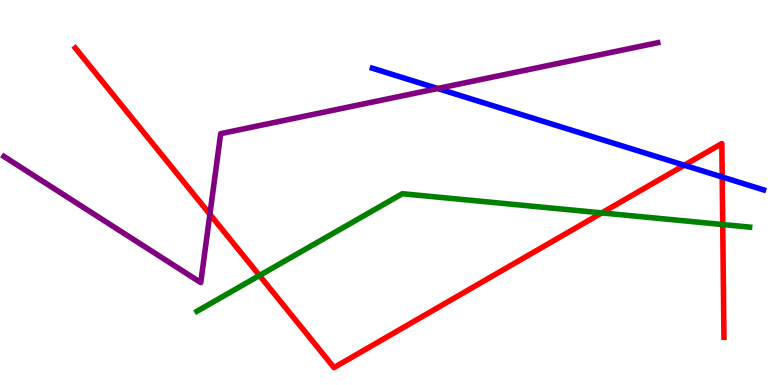[{'lines': ['blue', 'red'], 'intersections': [{'x': 8.83, 'y': 5.71}, {'x': 9.32, 'y': 5.4}]}, {'lines': ['green', 'red'], 'intersections': [{'x': 3.35, 'y': 2.84}, {'x': 7.76, 'y': 4.47}, {'x': 9.33, 'y': 4.17}]}, {'lines': ['purple', 'red'], 'intersections': [{'x': 2.71, 'y': 4.43}]}, {'lines': ['blue', 'green'], 'intersections': []}, {'lines': ['blue', 'purple'], 'intersections': [{'x': 5.65, 'y': 7.7}]}, {'lines': ['green', 'purple'], 'intersections': []}]